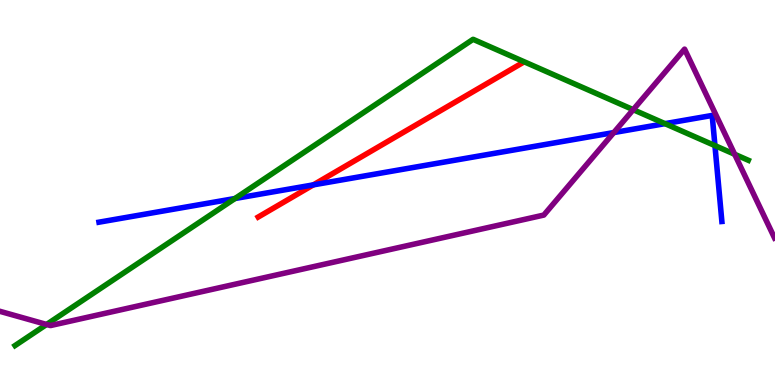[{'lines': ['blue', 'red'], 'intersections': [{'x': 4.04, 'y': 5.2}]}, {'lines': ['green', 'red'], 'intersections': []}, {'lines': ['purple', 'red'], 'intersections': []}, {'lines': ['blue', 'green'], 'intersections': [{'x': 3.03, 'y': 4.84}, {'x': 8.58, 'y': 6.79}, {'x': 9.23, 'y': 6.22}]}, {'lines': ['blue', 'purple'], 'intersections': [{'x': 7.92, 'y': 6.56}]}, {'lines': ['green', 'purple'], 'intersections': [{'x': 0.601, 'y': 1.57}, {'x': 8.17, 'y': 7.15}, {'x': 9.48, 'y': 5.99}]}]